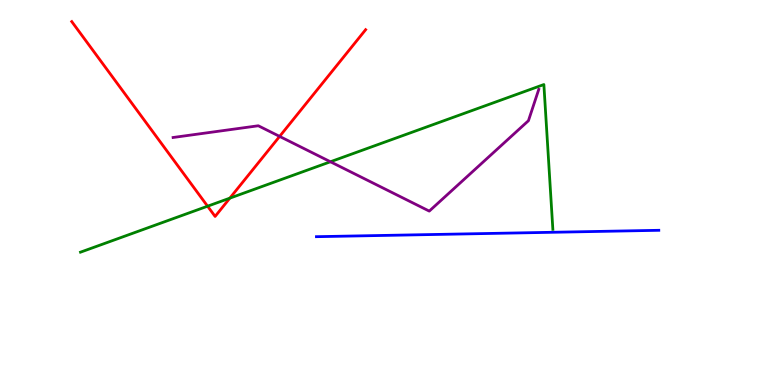[{'lines': ['blue', 'red'], 'intersections': []}, {'lines': ['green', 'red'], 'intersections': [{'x': 2.68, 'y': 4.64}, {'x': 2.97, 'y': 4.85}]}, {'lines': ['purple', 'red'], 'intersections': [{'x': 3.61, 'y': 6.46}]}, {'lines': ['blue', 'green'], 'intersections': []}, {'lines': ['blue', 'purple'], 'intersections': []}, {'lines': ['green', 'purple'], 'intersections': [{'x': 4.26, 'y': 5.8}]}]